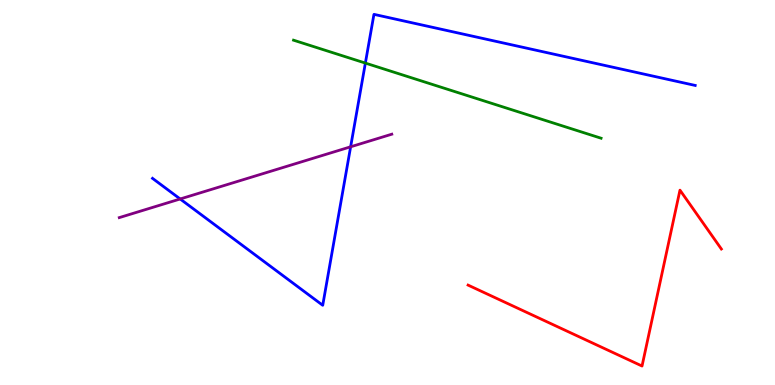[{'lines': ['blue', 'red'], 'intersections': []}, {'lines': ['green', 'red'], 'intersections': []}, {'lines': ['purple', 'red'], 'intersections': []}, {'lines': ['blue', 'green'], 'intersections': [{'x': 4.71, 'y': 8.36}]}, {'lines': ['blue', 'purple'], 'intersections': [{'x': 2.32, 'y': 4.83}, {'x': 4.52, 'y': 6.19}]}, {'lines': ['green', 'purple'], 'intersections': []}]